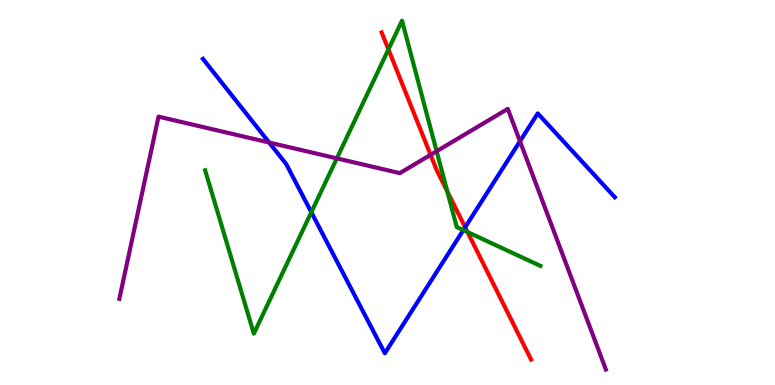[{'lines': ['blue', 'red'], 'intersections': [{'x': 6.0, 'y': 4.1}]}, {'lines': ['green', 'red'], 'intersections': [{'x': 5.01, 'y': 8.72}, {'x': 5.77, 'y': 5.03}, {'x': 6.03, 'y': 3.97}]}, {'lines': ['purple', 'red'], 'intersections': [{'x': 5.56, 'y': 5.98}]}, {'lines': ['blue', 'green'], 'intersections': [{'x': 4.02, 'y': 4.49}, {'x': 5.98, 'y': 4.02}]}, {'lines': ['blue', 'purple'], 'intersections': [{'x': 3.47, 'y': 6.3}, {'x': 6.71, 'y': 6.33}]}, {'lines': ['green', 'purple'], 'intersections': [{'x': 4.35, 'y': 5.89}, {'x': 5.63, 'y': 6.07}]}]